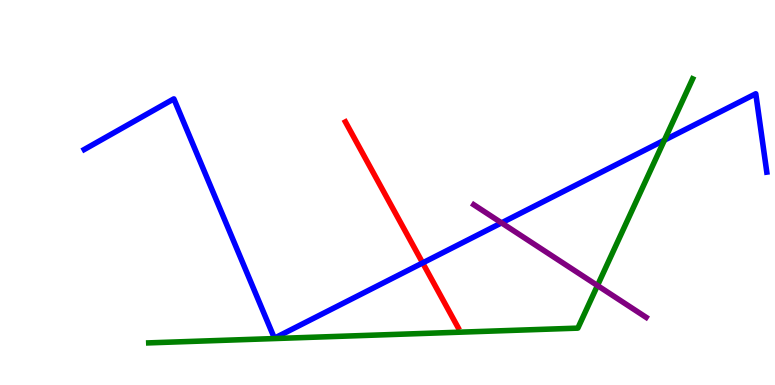[{'lines': ['blue', 'red'], 'intersections': [{'x': 5.45, 'y': 3.17}]}, {'lines': ['green', 'red'], 'intersections': []}, {'lines': ['purple', 'red'], 'intersections': []}, {'lines': ['blue', 'green'], 'intersections': [{'x': 8.57, 'y': 6.36}]}, {'lines': ['blue', 'purple'], 'intersections': [{'x': 6.47, 'y': 4.21}]}, {'lines': ['green', 'purple'], 'intersections': [{'x': 7.71, 'y': 2.58}]}]